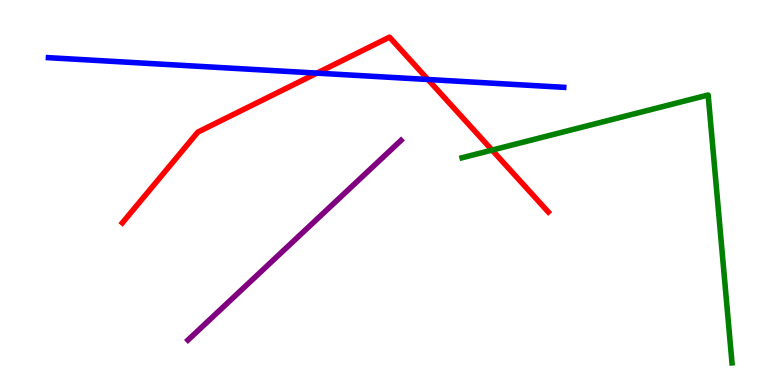[{'lines': ['blue', 'red'], 'intersections': [{'x': 4.09, 'y': 8.1}, {'x': 5.52, 'y': 7.93}]}, {'lines': ['green', 'red'], 'intersections': [{'x': 6.35, 'y': 6.1}]}, {'lines': ['purple', 'red'], 'intersections': []}, {'lines': ['blue', 'green'], 'intersections': []}, {'lines': ['blue', 'purple'], 'intersections': []}, {'lines': ['green', 'purple'], 'intersections': []}]